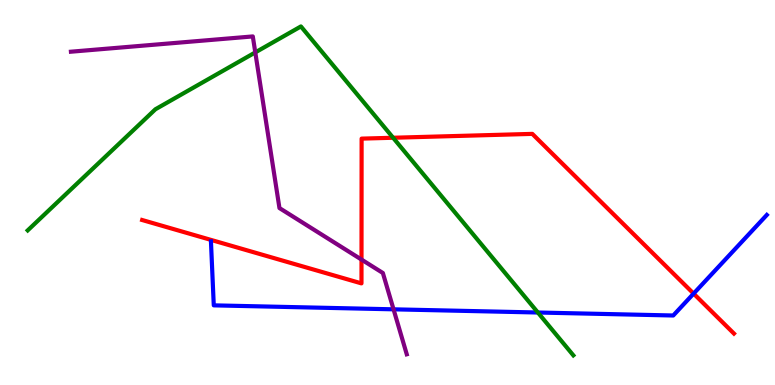[{'lines': ['blue', 'red'], 'intersections': [{'x': 8.95, 'y': 2.37}]}, {'lines': ['green', 'red'], 'intersections': [{'x': 5.07, 'y': 6.42}]}, {'lines': ['purple', 'red'], 'intersections': [{'x': 4.66, 'y': 3.26}]}, {'lines': ['blue', 'green'], 'intersections': [{'x': 6.94, 'y': 1.88}]}, {'lines': ['blue', 'purple'], 'intersections': [{'x': 5.08, 'y': 1.97}]}, {'lines': ['green', 'purple'], 'intersections': [{'x': 3.29, 'y': 8.64}]}]